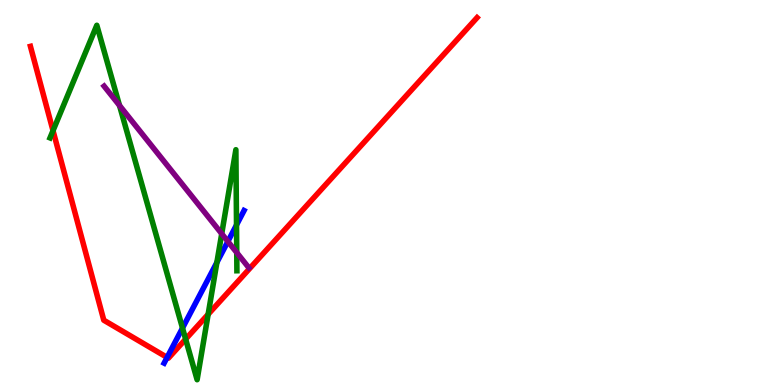[{'lines': ['blue', 'red'], 'intersections': [{'x': 2.16, 'y': 0.717}]}, {'lines': ['green', 'red'], 'intersections': [{'x': 0.684, 'y': 6.61}, {'x': 2.4, 'y': 1.19}, {'x': 2.69, 'y': 1.84}]}, {'lines': ['purple', 'red'], 'intersections': []}, {'lines': ['blue', 'green'], 'intersections': [{'x': 2.35, 'y': 1.48}, {'x': 2.8, 'y': 3.18}, {'x': 3.05, 'y': 4.16}]}, {'lines': ['blue', 'purple'], 'intersections': [{'x': 2.94, 'y': 3.73}]}, {'lines': ['green', 'purple'], 'intersections': [{'x': 1.54, 'y': 7.26}, {'x': 2.86, 'y': 3.93}, {'x': 3.05, 'y': 3.44}]}]